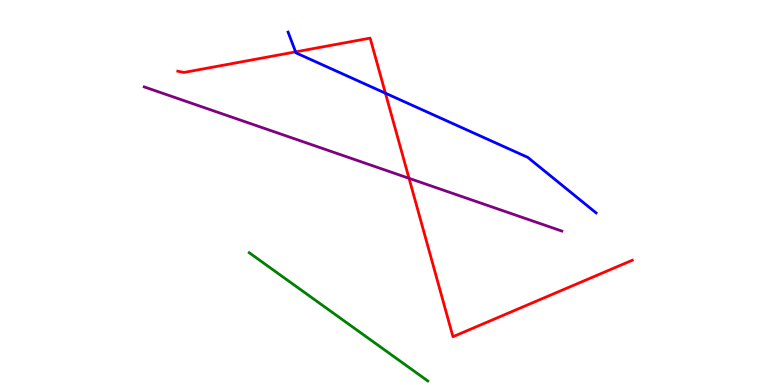[{'lines': ['blue', 'red'], 'intersections': [{'x': 3.81, 'y': 8.65}, {'x': 4.97, 'y': 7.58}]}, {'lines': ['green', 'red'], 'intersections': []}, {'lines': ['purple', 'red'], 'intersections': [{'x': 5.28, 'y': 5.37}]}, {'lines': ['blue', 'green'], 'intersections': []}, {'lines': ['blue', 'purple'], 'intersections': []}, {'lines': ['green', 'purple'], 'intersections': []}]